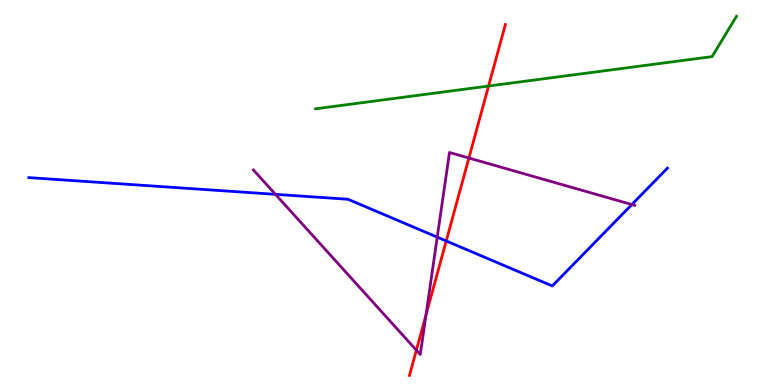[{'lines': ['blue', 'red'], 'intersections': [{'x': 5.76, 'y': 3.74}]}, {'lines': ['green', 'red'], 'intersections': [{'x': 6.3, 'y': 7.77}]}, {'lines': ['purple', 'red'], 'intersections': [{'x': 5.37, 'y': 0.904}, {'x': 5.5, 'y': 1.82}, {'x': 6.05, 'y': 5.9}]}, {'lines': ['blue', 'green'], 'intersections': []}, {'lines': ['blue', 'purple'], 'intersections': [{'x': 3.55, 'y': 4.95}, {'x': 5.64, 'y': 3.84}, {'x': 8.15, 'y': 4.69}]}, {'lines': ['green', 'purple'], 'intersections': []}]